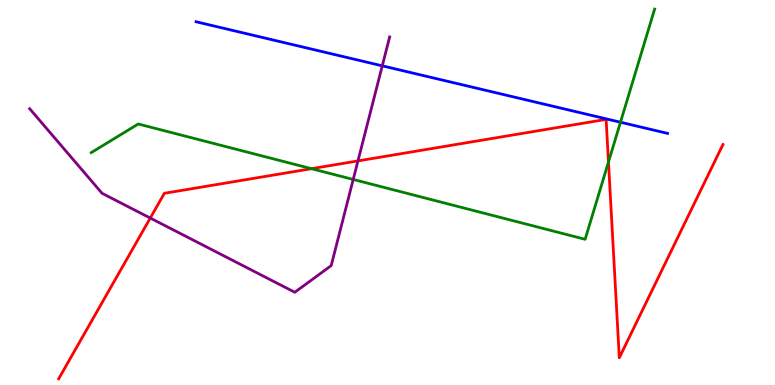[{'lines': ['blue', 'red'], 'intersections': []}, {'lines': ['green', 'red'], 'intersections': [{'x': 4.02, 'y': 5.62}, {'x': 7.85, 'y': 5.79}]}, {'lines': ['purple', 'red'], 'intersections': [{'x': 1.94, 'y': 4.34}, {'x': 4.62, 'y': 5.82}]}, {'lines': ['blue', 'green'], 'intersections': [{'x': 8.01, 'y': 6.83}]}, {'lines': ['blue', 'purple'], 'intersections': [{'x': 4.93, 'y': 8.29}]}, {'lines': ['green', 'purple'], 'intersections': [{'x': 4.56, 'y': 5.34}]}]